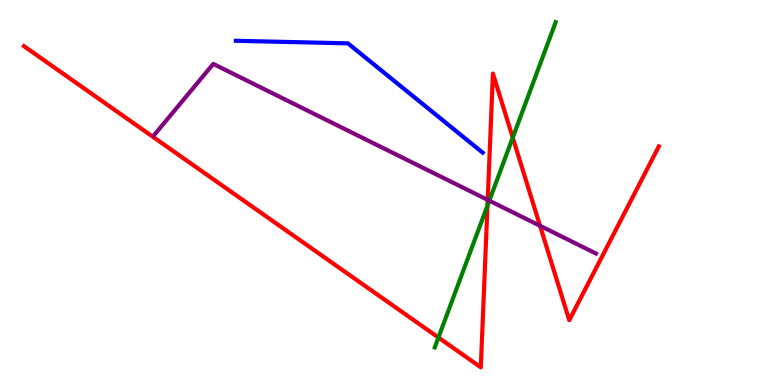[{'lines': ['blue', 'red'], 'intersections': []}, {'lines': ['green', 'red'], 'intersections': [{'x': 5.66, 'y': 1.23}, {'x': 6.29, 'y': 4.66}, {'x': 6.62, 'y': 6.43}]}, {'lines': ['purple', 'red'], 'intersections': [{'x': 6.29, 'y': 4.81}, {'x': 6.97, 'y': 4.14}]}, {'lines': ['blue', 'green'], 'intersections': []}, {'lines': ['blue', 'purple'], 'intersections': []}, {'lines': ['green', 'purple'], 'intersections': [{'x': 6.31, 'y': 4.79}]}]